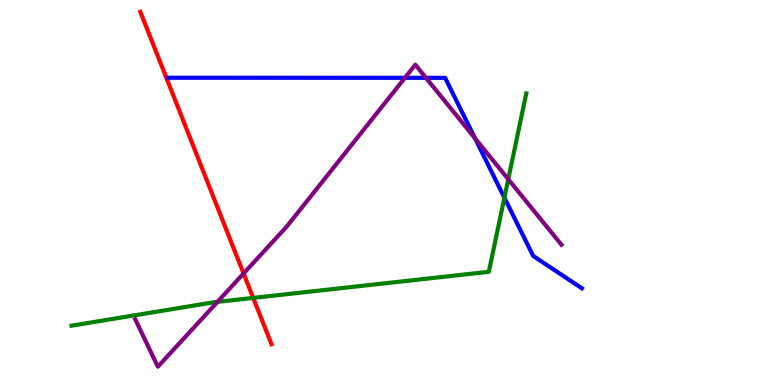[{'lines': ['blue', 'red'], 'intersections': []}, {'lines': ['green', 'red'], 'intersections': [{'x': 3.27, 'y': 2.26}]}, {'lines': ['purple', 'red'], 'intersections': [{'x': 3.14, 'y': 2.9}]}, {'lines': ['blue', 'green'], 'intersections': [{'x': 6.51, 'y': 4.87}]}, {'lines': ['blue', 'purple'], 'intersections': [{'x': 5.22, 'y': 7.98}, {'x': 5.5, 'y': 7.98}, {'x': 6.13, 'y': 6.41}]}, {'lines': ['green', 'purple'], 'intersections': [{'x': 2.81, 'y': 2.16}, {'x': 6.56, 'y': 5.34}]}]